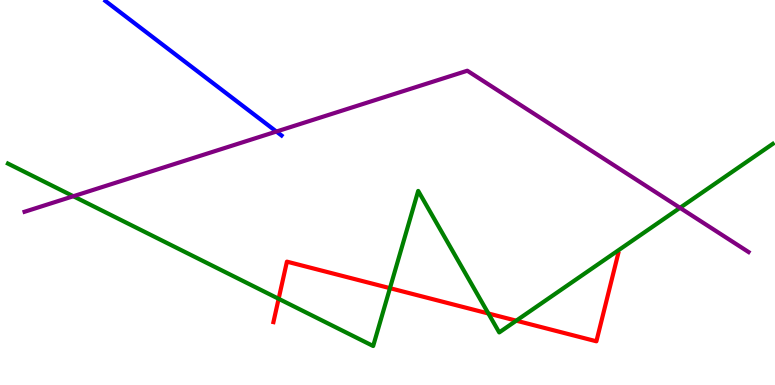[{'lines': ['blue', 'red'], 'intersections': []}, {'lines': ['green', 'red'], 'intersections': [{'x': 3.6, 'y': 2.24}, {'x': 5.03, 'y': 2.52}, {'x': 6.3, 'y': 1.86}, {'x': 6.66, 'y': 1.67}]}, {'lines': ['purple', 'red'], 'intersections': []}, {'lines': ['blue', 'green'], 'intersections': []}, {'lines': ['blue', 'purple'], 'intersections': [{'x': 3.57, 'y': 6.58}]}, {'lines': ['green', 'purple'], 'intersections': [{'x': 0.946, 'y': 4.9}, {'x': 8.77, 'y': 4.6}]}]